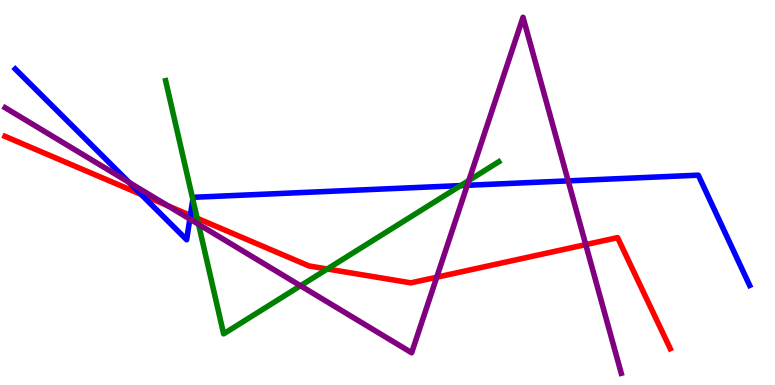[{'lines': ['blue', 'red'], 'intersections': [{'x': 1.82, 'y': 4.95}, {'x': 2.46, 'y': 4.41}]}, {'lines': ['green', 'red'], 'intersections': [{'x': 2.54, 'y': 4.33}, {'x': 4.22, 'y': 3.01}]}, {'lines': ['purple', 'red'], 'intersections': [{'x': 2.17, 'y': 4.66}, {'x': 5.64, 'y': 2.8}, {'x': 7.56, 'y': 3.65}]}, {'lines': ['blue', 'green'], 'intersections': [{'x': 2.49, 'y': 4.82}, {'x': 5.94, 'y': 5.18}]}, {'lines': ['blue', 'purple'], 'intersections': [{'x': 1.67, 'y': 5.26}, {'x': 2.45, 'y': 4.31}, {'x': 6.03, 'y': 5.19}, {'x': 7.33, 'y': 5.3}]}, {'lines': ['green', 'purple'], 'intersections': [{'x': 2.56, 'y': 4.17}, {'x': 3.88, 'y': 2.58}, {'x': 6.05, 'y': 5.31}]}]